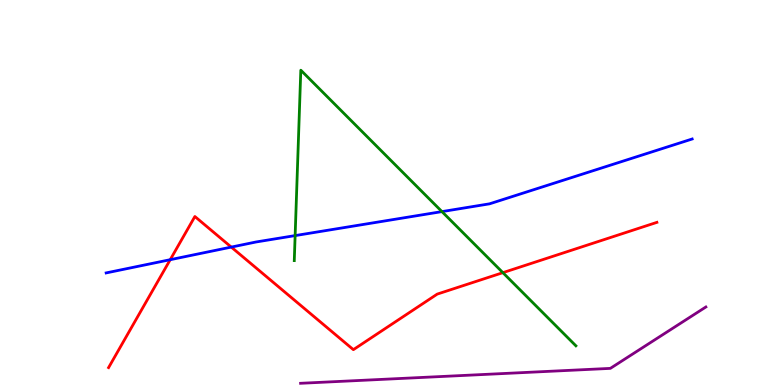[{'lines': ['blue', 'red'], 'intersections': [{'x': 2.2, 'y': 3.25}, {'x': 2.98, 'y': 3.58}]}, {'lines': ['green', 'red'], 'intersections': [{'x': 6.49, 'y': 2.92}]}, {'lines': ['purple', 'red'], 'intersections': []}, {'lines': ['blue', 'green'], 'intersections': [{'x': 3.81, 'y': 3.88}, {'x': 5.7, 'y': 4.5}]}, {'lines': ['blue', 'purple'], 'intersections': []}, {'lines': ['green', 'purple'], 'intersections': []}]